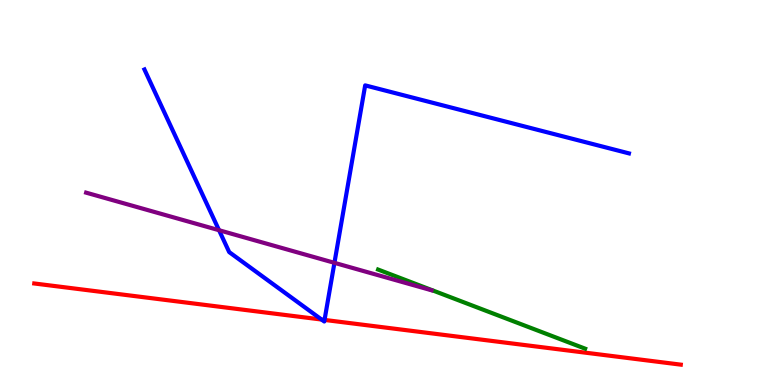[{'lines': ['blue', 'red'], 'intersections': [{'x': 4.15, 'y': 1.7}, {'x': 4.19, 'y': 1.69}]}, {'lines': ['green', 'red'], 'intersections': []}, {'lines': ['purple', 'red'], 'intersections': []}, {'lines': ['blue', 'green'], 'intersections': []}, {'lines': ['blue', 'purple'], 'intersections': [{'x': 2.83, 'y': 4.02}, {'x': 4.32, 'y': 3.17}]}, {'lines': ['green', 'purple'], 'intersections': []}]